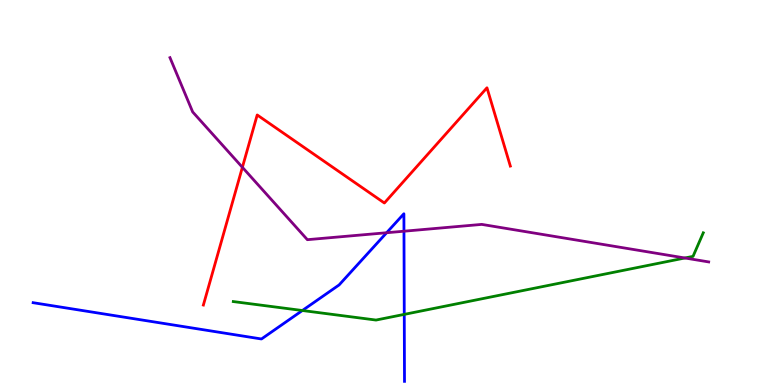[{'lines': ['blue', 'red'], 'intersections': []}, {'lines': ['green', 'red'], 'intersections': []}, {'lines': ['purple', 'red'], 'intersections': [{'x': 3.13, 'y': 5.65}]}, {'lines': ['blue', 'green'], 'intersections': [{'x': 3.9, 'y': 1.93}, {'x': 5.22, 'y': 1.83}]}, {'lines': ['blue', 'purple'], 'intersections': [{'x': 4.99, 'y': 3.95}, {'x': 5.21, 'y': 3.99}]}, {'lines': ['green', 'purple'], 'intersections': [{'x': 8.84, 'y': 3.3}]}]